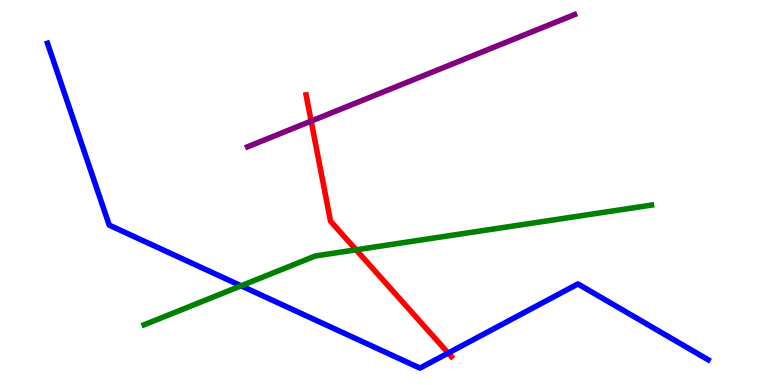[{'lines': ['blue', 'red'], 'intersections': [{'x': 5.78, 'y': 0.83}]}, {'lines': ['green', 'red'], 'intersections': [{'x': 4.59, 'y': 3.51}]}, {'lines': ['purple', 'red'], 'intersections': [{'x': 4.01, 'y': 6.85}]}, {'lines': ['blue', 'green'], 'intersections': [{'x': 3.11, 'y': 2.58}]}, {'lines': ['blue', 'purple'], 'intersections': []}, {'lines': ['green', 'purple'], 'intersections': []}]